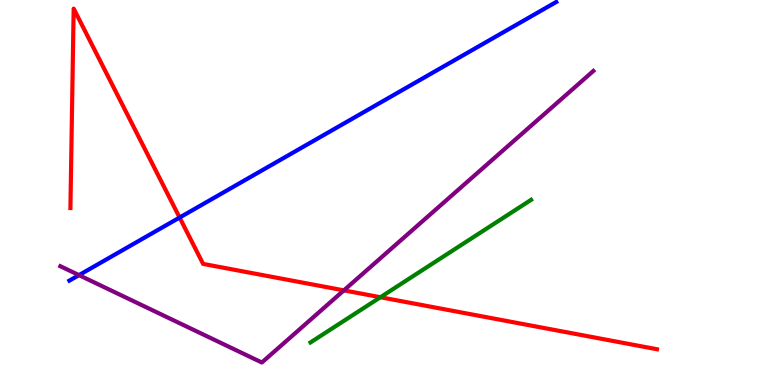[{'lines': ['blue', 'red'], 'intersections': [{'x': 2.32, 'y': 4.35}]}, {'lines': ['green', 'red'], 'intersections': [{'x': 4.91, 'y': 2.28}]}, {'lines': ['purple', 'red'], 'intersections': [{'x': 4.44, 'y': 2.46}]}, {'lines': ['blue', 'green'], 'intersections': []}, {'lines': ['blue', 'purple'], 'intersections': [{'x': 1.02, 'y': 2.85}]}, {'lines': ['green', 'purple'], 'intersections': []}]